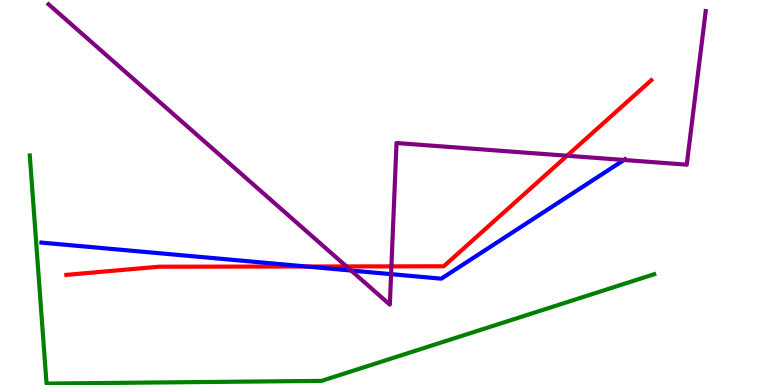[{'lines': ['blue', 'red'], 'intersections': [{'x': 3.95, 'y': 3.08}]}, {'lines': ['green', 'red'], 'intersections': []}, {'lines': ['purple', 'red'], 'intersections': [{'x': 4.47, 'y': 3.08}, {'x': 5.05, 'y': 3.08}, {'x': 7.32, 'y': 5.95}]}, {'lines': ['blue', 'green'], 'intersections': []}, {'lines': ['blue', 'purple'], 'intersections': [{'x': 4.53, 'y': 2.97}, {'x': 5.05, 'y': 2.88}, {'x': 8.05, 'y': 5.84}]}, {'lines': ['green', 'purple'], 'intersections': []}]